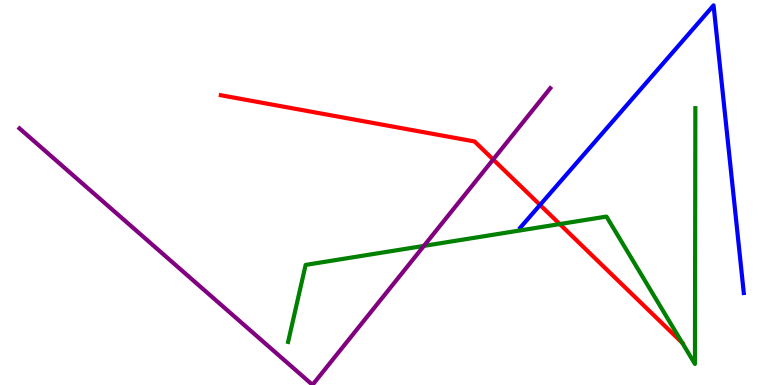[{'lines': ['blue', 'red'], 'intersections': [{'x': 6.97, 'y': 4.68}]}, {'lines': ['green', 'red'], 'intersections': [{'x': 7.22, 'y': 4.18}, {'x': 8.8, 'y': 1.1}]}, {'lines': ['purple', 'red'], 'intersections': [{'x': 6.36, 'y': 5.86}]}, {'lines': ['blue', 'green'], 'intersections': []}, {'lines': ['blue', 'purple'], 'intersections': []}, {'lines': ['green', 'purple'], 'intersections': [{'x': 5.47, 'y': 3.61}]}]